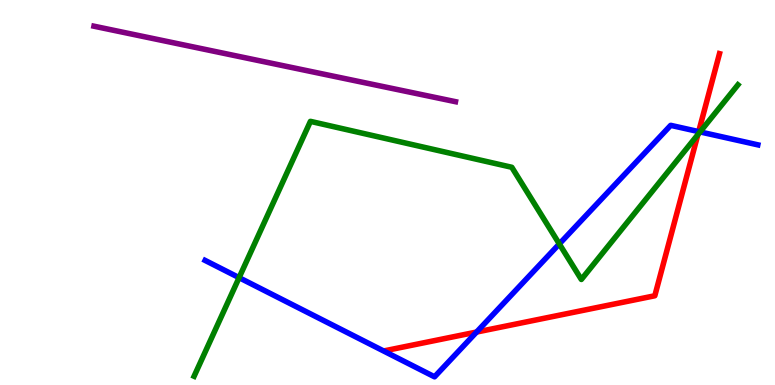[{'lines': ['blue', 'red'], 'intersections': [{'x': 6.15, 'y': 1.38}, {'x': 9.02, 'y': 6.58}]}, {'lines': ['green', 'red'], 'intersections': [{'x': 9.0, 'y': 6.5}]}, {'lines': ['purple', 'red'], 'intersections': []}, {'lines': ['blue', 'green'], 'intersections': [{'x': 3.09, 'y': 2.79}, {'x': 7.22, 'y': 3.66}, {'x': 9.03, 'y': 6.57}]}, {'lines': ['blue', 'purple'], 'intersections': []}, {'lines': ['green', 'purple'], 'intersections': []}]